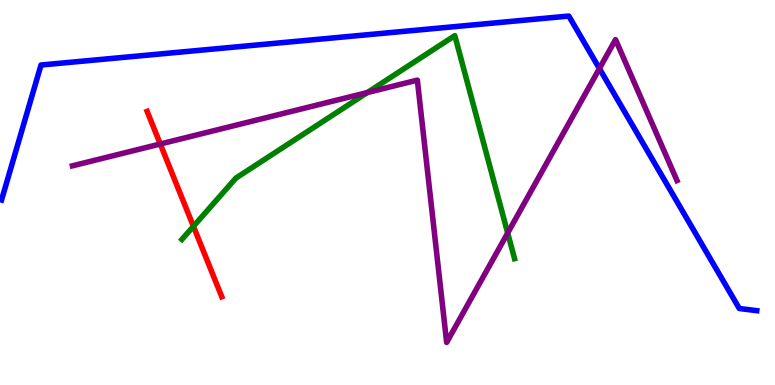[{'lines': ['blue', 'red'], 'intersections': []}, {'lines': ['green', 'red'], 'intersections': [{'x': 2.5, 'y': 4.12}]}, {'lines': ['purple', 'red'], 'intersections': [{'x': 2.07, 'y': 6.26}]}, {'lines': ['blue', 'green'], 'intersections': []}, {'lines': ['blue', 'purple'], 'intersections': [{'x': 7.73, 'y': 8.22}]}, {'lines': ['green', 'purple'], 'intersections': [{'x': 4.74, 'y': 7.6}, {'x': 6.55, 'y': 3.95}]}]